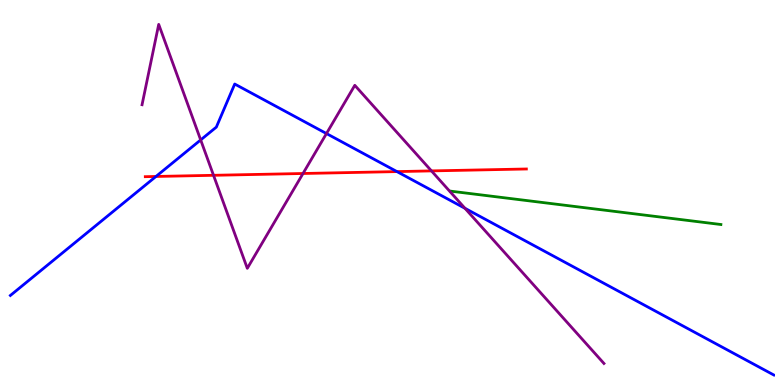[{'lines': ['blue', 'red'], 'intersections': [{'x': 2.01, 'y': 5.42}, {'x': 5.12, 'y': 5.54}]}, {'lines': ['green', 'red'], 'intersections': []}, {'lines': ['purple', 'red'], 'intersections': [{'x': 2.76, 'y': 5.45}, {'x': 3.91, 'y': 5.49}, {'x': 5.57, 'y': 5.56}]}, {'lines': ['blue', 'green'], 'intersections': []}, {'lines': ['blue', 'purple'], 'intersections': [{'x': 2.59, 'y': 6.37}, {'x': 4.21, 'y': 6.53}, {'x': 6.0, 'y': 4.59}]}, {'lines': ['green', 'purple'], 'intersections': []}]